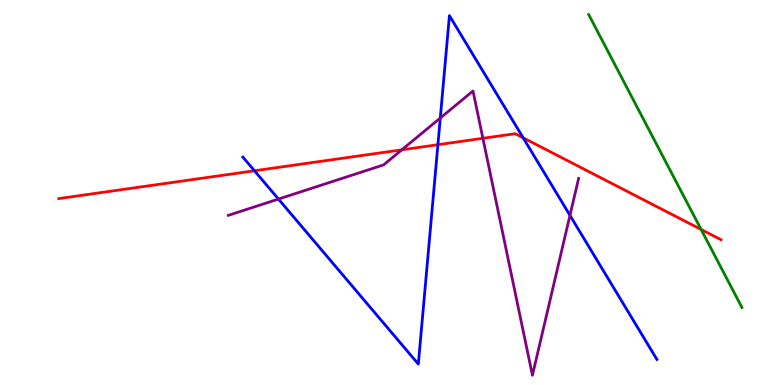[{'lines': ['blue', 'red'], 'intersections': [{'x': 3.28, 'y': 5.56}, {'x': 5.65, 'y': 6.24}, {'x': 6.75, 'y': 6.42}]}, {'lines': ['green', 'red'], 'intersections': [{'x': 9.05, 'y': 4.04}]}, {'lines': ['purple', 'red'], 'intersections': [{'x': 5.18, 'y': 6.11}, {'x': 6.23, 'y': 6.41}]}, {'lines': ['blue', 'green'], 'intersections': []}, {'lines': ['blue', 'purple'], 'intersections': [{'x': 3.59, 'y': 4.83}, {'x': 5.68, 'y': 6.93}, {'x': 7.35, 'y': 4.41}]}, {'lines': ['green', 'purple'], 'intersections': []}]